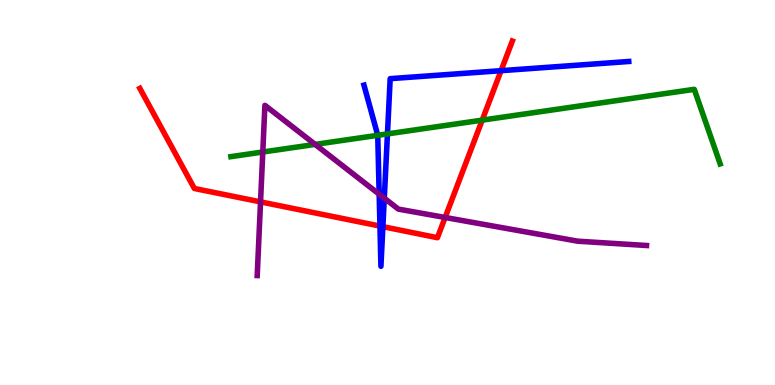[{'lines': ['blue', 'red'], 'intersections': [{'x': 4.9, 'y': 4.13}, {'x': 4.94, 'y': 4.11}, {'x': 6.47, 'y': 8.16}]}, {'lines': ['green', 'red'], 'intersections': [{'x': 6.22, 'y': 6.88}]}, {'lines': ['purple', 'red'], 'intersections': [{'x': 3.36, 'y': 4.76}, {'x': 5.74, 'y': 4.35}]}, {'lines': ['blue', 'green'], 'intersections': [{'x': 4.87, 'y': 6.49}, {'x': 5.0, 'y': 6.52}]}, {'lines': ['blue', 'purple'], 'intersections': [{'x': 4.89, 'y': 4.96}, {'x': 4.96, 'y': 4.85}]}, {'lines': ['green', 'purple'], 'intersections': [{'x': 3.39, 'y': 6.05}, {'x': 4.07, 'y': 6.25}]}]